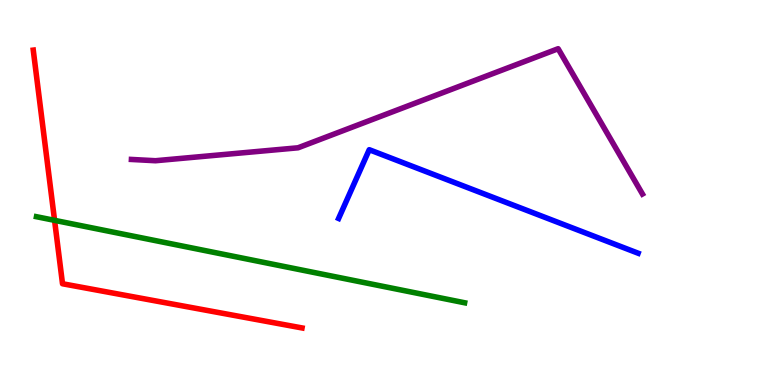[{'lines': ['blue', 'red'], 'intersections': []}, {'lines': ['green', 'red'], 'intersections': [{'x': 0.704, 'y': 4.28}]}, {'lines': ['purple', 'red'], 'intersections': []}, {'lines': ['blue', 'green'], 'intersections': []}, {'lines': ['blue', 'purple'], 'intersections': []}, {'lines': ['green', 'purple'], 'intersections': []}]